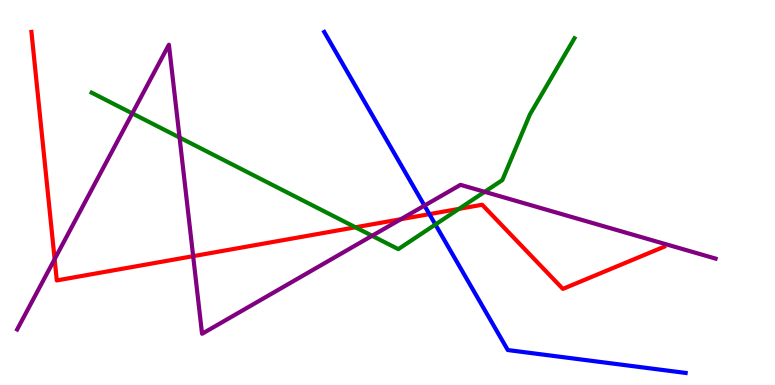[{'lines': ['blue', 'red'], 'intersections': [{'x': 5.54, 'y': 4.44}]}, {'lines': ['green', 'red'], 'intersections': [{'x': 4.59, 'y': 4.1}, {'x': 5.92, 'y': 4.57}]}, {'lines': ['purple', 'red'], 'intersections': [{'x': 0.705, 'y': 3.27}, {'x': 2.49, 'y': 3.35}, {'x': 5.17, 'y': 4.31}]}, {'lines': ['blue', 'green'], 'intersections': [{'x': 5.62, 'y': 4.17}]}, {'lines': ['blue', 'purple'], 'intersections': [{'x': 5.48, 'y': 4.66}]}, {'lines': ['green', 'purple'], 'intersections': [{'x': 1.71, 'y': 7.05}, {'x': 2.32, 'y': 6.43}, {'x': 4.8, 'y': 3.88}, {'x': 6.25, 'y': 5.02}]}]